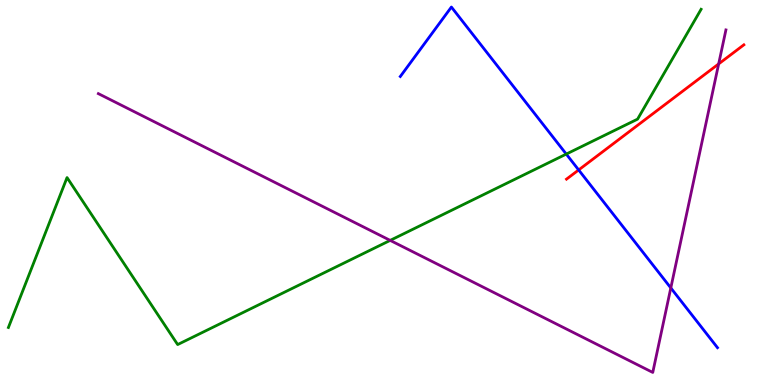[{'lines': ['blue', 'red'], 'intersections': [{'x': 7.47, 'y': 5.59}]}, {'lines': ['green', 'red'], 'intersections': []}, {'lines': ['purple', 'red'], 'intersections': [{'x': 9.27, 'y': 8.34}]}, {'lines': ['blue', 'green'], 'intersections': [{'x': 7.31, 'y': 6.0}]}, {'lines': ['blue', 'purple'], 'intersections': [{'x': 8.66, 'y': 2.52}]}, {'lines': ['green', 'purple'], 'intersections': [{'x': 5.03, 'y': 3.76}]}]